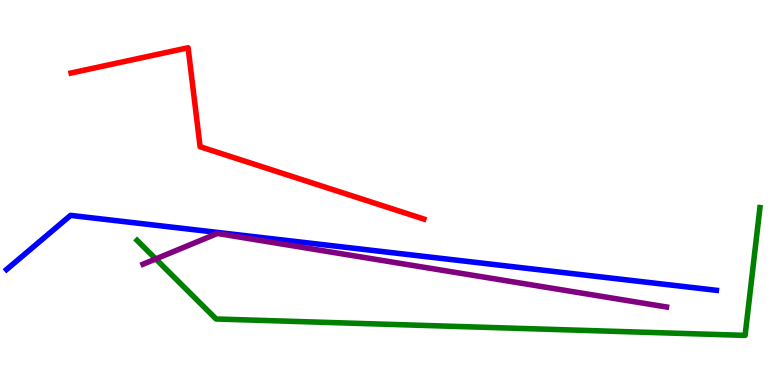[{'lines': ['blue', 'red'], 'intersections': []}, {'lines': ['green', 'red'], 'intersections': []}, {'lines': ['purple', 'red'], 'intersections': []}, {'lines': ['blue', 'green'], 'intersections': []}, {'lines': ['blue', 'purple'], 'intersections': []}, {'lines': ['green', 'purple'], 'intersections': [{'x': 2.01, 'y': 3.27}]}]